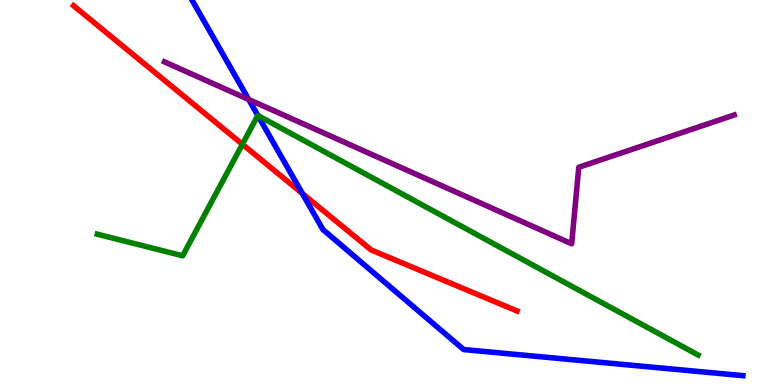[{'lines': ['blue', 'red'], 'intersections': [{'x': 3.9, 'y': 4.97}]}, {'lines': ['green', 'red'], 'intersections': [{'x': 3.13, 'y': 6.25}]}, {'lines': ['purple', 'red'], 'intersections': []}, {'lines': ['blue', 'green'], 'intersections': [{'x': 3.33, 'y': 7.0}]}, {'lines': ['blue', 'purple'], 'intersections': [{'x': 3.21, 'y': 7.42}]}, {'lines': ['green', 'purple'], 'intersections': []}]